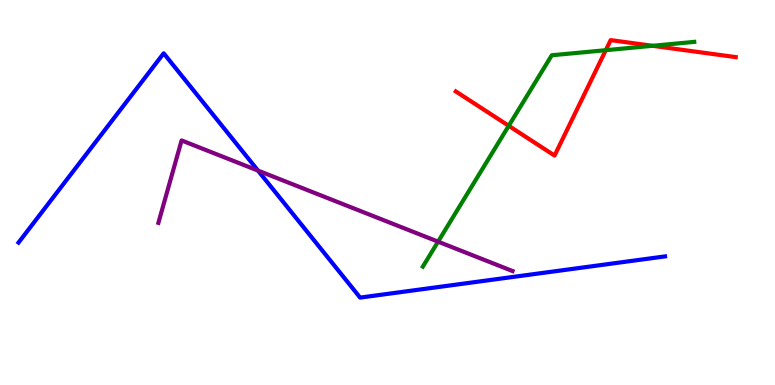[{'lines': ['blue', 'red'], 'intersections': []}, {'lines': ['green', 'red'], 'intersections': [{'x': 6.56, 'y': 6.73}, {'x': 7.82, 'y': 8.7}, {'x': 8.42, 'y': 8.81}]}, {'lines': ['purple', 'red'], 'intersections': []}, {'lines': ['blue', 'green'], 'intersections': []}, {'lines': ['blue', 'purple'], 'intersections': [{'x': 3.33, 'y': 5.57}]}, {'lines': ['green', 'purple'], 'intersections': [{'x': 5.65, 'y': 3.72}]}]